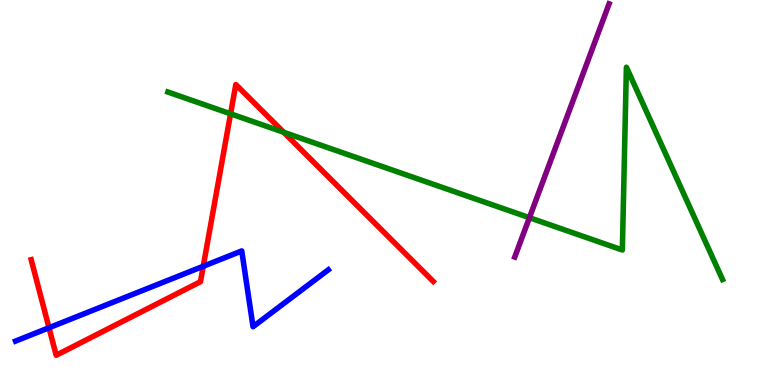[{'lines': ['blue', 'red'], 'intersections': [{'x': 0.632, 'y': 1.49}, {'x': 2.62, 'y': 3.08}]}, {'lines': ['green', 'red'], 'intersections': [{'x': 2.98, 'y': 7.04}, {'x': 3.66, 'y': 6.56}]}, {'lines': ['purple', 'red'], 'intersections': []}, {'lines': ['blue', 'green'], 'intersections': []}, {'lines': ['blue', 'purple'], 'intersections': []}, {'lines': ['green', 'purple'], 'intersections': [{'x': 6.83, 'y': 4.35}]}]